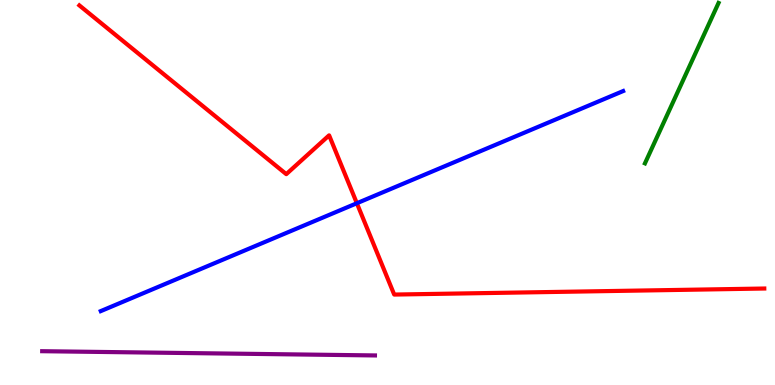[{'lines': ['blue', 'red'], 'intersections': [{'x': 4.6, 'y': 4.72}]}, {'lines': ['green', 'red'], 'intersections': []}, {'lines': ['purple', 'red'], 'intersections': []}, {'lines': ['blue', 'green'], 'intersections': []}, {'lines': ['blue', 'purple'], 'intersections': []}, {'lines': ['green', 'purple'], 'intersections': []}]